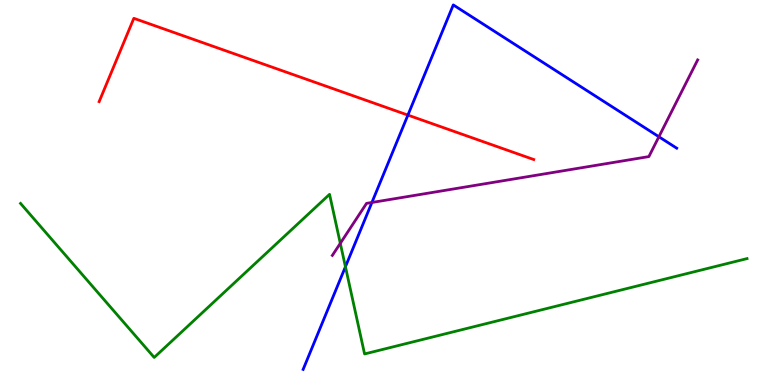[{'lines': ['blue', 'red'], 'intersections': [{'x': 5.26, 'y': 7.01}]}, {'lines': ['green', 'red'], 'intersections': []}, {'lines': ['purple', 'red'], 'intersections': []}, {'lines': ['blue', 'green'], 'intersections': [{'x': 4.46, 'y': 3.07}]}, {'lines': ['blue', 'purple'], 'intersections': [{'x': 4.8, 'y': 4.74}, {'x': 8.5, 'y': 6.45}]}, {'lines': ['green', 'purple'], 'intersections': [{'x': 4.39, 'y': 3.68}]}]